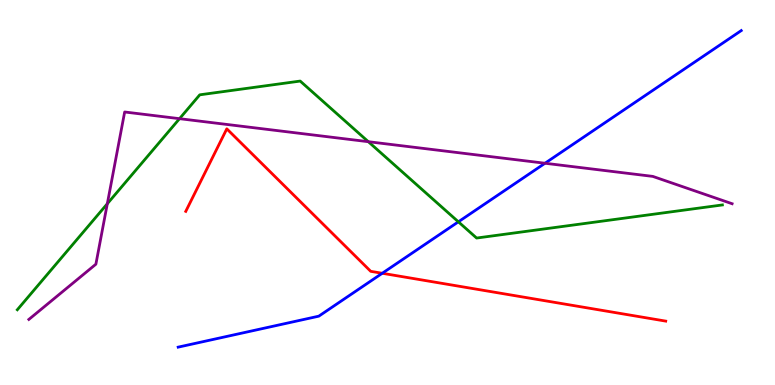[{'lines': ['blue', 'red'], 'intersections': [{'x': 4.93, 'y': 2.9}]}, {'lines': ['green', 'red'], 'intersections': []}, {'lines': ['purple', 'red'], 'intersections': []}, {'lines': ['blue', 'green'], 'intersections': [{'x': 5.91, 'y': 4.24}]}, {'lines': ['blue', 'purple'], 'intersections': [{'x': 7.03, 'y': 5.76}]}, {'lines': ['green', 'purple'], 'intersections': [{'x': 1.38, 'y': 4.71}, {'x': 2.32, 'y': 6.92}, {'x': 4.75, 'y': 6.32}]}]